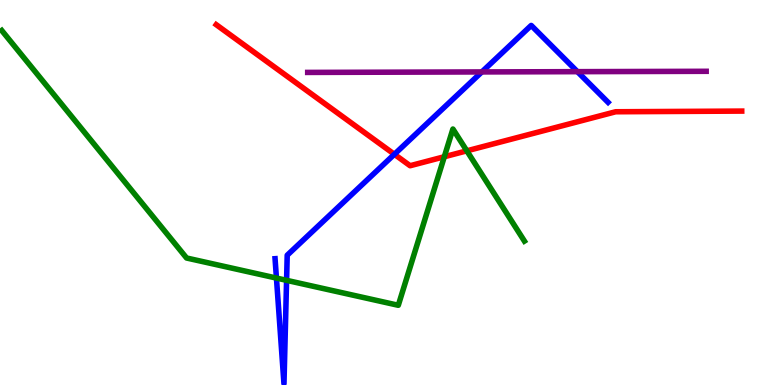[{'lines': ['blue', 'red'], 'intersections': [{'x': 5.09, 'y': 5.99}]}, {'lines': ['green', 'red'], 'intersections': [{'x': 5.73, 'y': 5.93}, {'x': 6.02, 'y': 6.08}]}, {'lines': ['purple', 'red'], 'intersections': []}, {'lines': ['blue', 'green'], 'intersections': [{'x': 3.57, 'y': 2.78}, {'x': 3.7, 'y': 2.72}]}, {'lines': ['blue', 'purple'], 'intersections': [{'x': 6.22, 'y': 8.13}, {'x': 7.45, 'y': 8.14}]}, {'lines': ['green', 'purple'], 'intersections': []}]